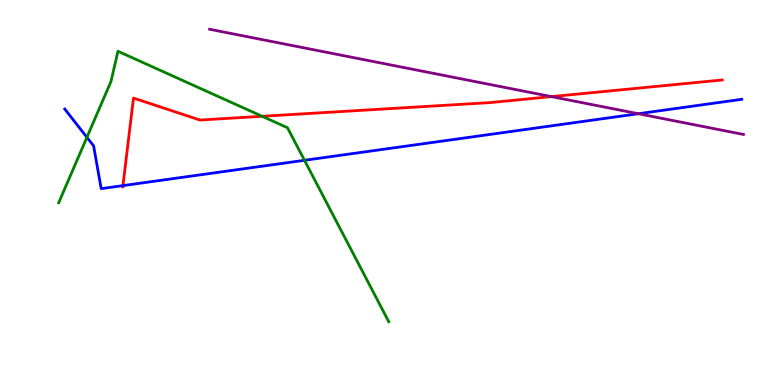[{'lines': ['blue', 'red'], 'intersections': [{'x': 1.59, 'y': 5.18}]}, {'lines': ['green', 'red'], 'intersections': [{'x': 3.38, 'y': 6.98}]}, {'lines': ['purple', 'red'], 'intersections': [{'x': 7.12, 'y': 7.49}]}, {'lines': ['blue', 'green'], 'intersections': [{'x': 1.12, 'y': 6.43}, {'x': 3.93, 'y': 5.84}]}, {'lines': ['blue', 'purple'], 'intersections': [{'x': 8.24, 'y': 7.05}]}, {'lines': ['green', 'purple'], 'intersections': []}]